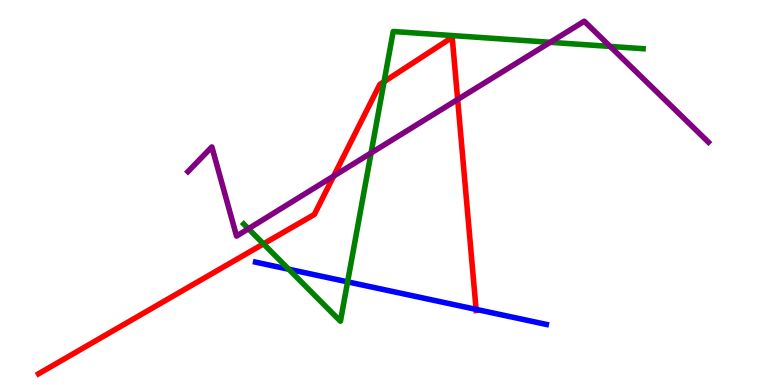[{'lines': ['blue', 'red'], 'intersections': [{'x': 6.14, 'y': 1.96}]}, {'lines': ['green', 'red'], 'intersections': [{'x': 3.4, 'y': 3.67}, {'x': 4.96, 'y': 7.88}]}, {'lines': ['purple', 'red'], 'intersections': [{'x': 4.31, 'y': 5.43}, {'x': 5.91, 'y': 7.42}]}, {'lines': ['blue', 'green'], 'intersections': [{'x': 3.73, 'y': 3.01}, {'x': 4.49, 'y': 2.68}]}, {'lines': ['blue', 'purple'], 'intersections': []}, {'lines': ['green', 'purple'], 'intersections': [{'x': 3.21, 'y': 4.06}, {'x': 4.79, 'y': 6.03}, {'x': 7.1, 'y': 8.9}, {'x': 7.87, 'y': 8.79}]}]